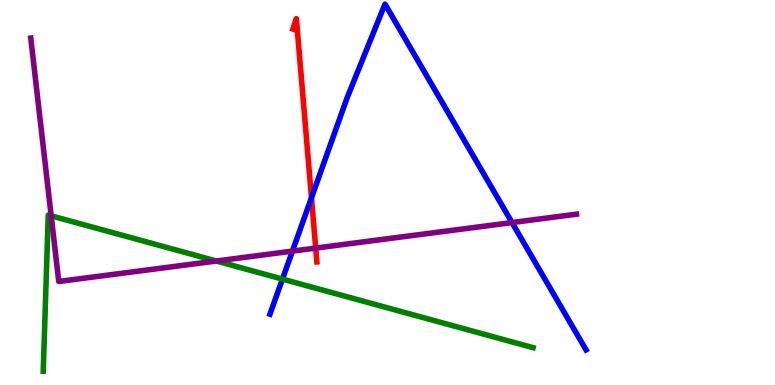[{'lines': ['blue', 'red'], 'intersections': [{'x': 4.02, 'y': 4.86}]}, {'lines': ['green', 'red'], 'intersections': []}, {'lines': ['purple', 'red'], 'intersections': [{'x': 4.07, 'y': 3.56}]}, {'lines': ['blue', 'green'], 'intersections': [{'x': 3.64, 'y': 2.75}]}, {'lines': ['blue', 'purple'], 'intersections': [{'x': 3.77, 'y': 3.48}, {'x': 6.61, 'y': 4.22}]}, {'lines': ['green', 'purple'], 'intersections': [{'x': 0.661, 'y': 4.39}, {'x': 2.79, 'y': 3.22}]}]